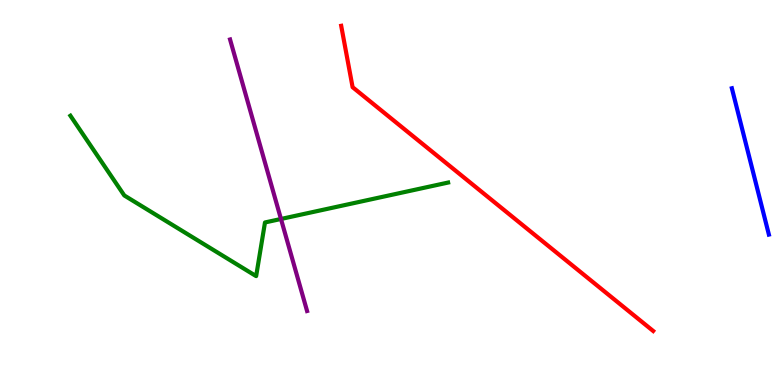[{'lines': ['blue', 'red'], 'intersections': []}, {'lines': ['green', 'red'], 'intersections': []}, {'lines': ['purple', 'red'], 'intersections': []}, {'lines': ['blue', 'green'], 'intersections': []}, {'lines': ['blue', 'purple'], 'intersections': []}, {'lines': ['green', 'purple'], 'intersections': [{'x': 3.63, 'y': 4.31}]}]